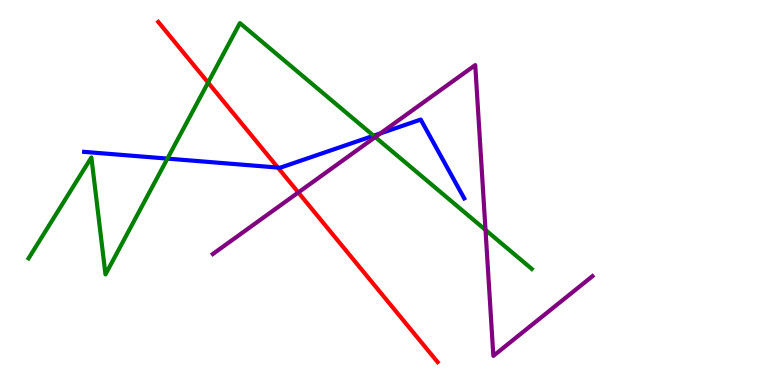[{'lines': ['blue', 'red'], 'intersections': [{'x': 3.59, 'y': 5.65}]}, {'lines': ['green', 'red'], 'intersections': [{'x': 2.68, 'y': 7.86}]}, {'lines': ['purple', 'red'], 'intersections': [{'x': 3.85, 'y': 5.0}]}, {'lines': ['blue', 'green'], 'intersections': [{'x': 2.16, 'y': 5.88}, {'x': 4.82, 'y': 6.48}]}, {'lines': ['blue', 'purple'], 'intersections': [{'x': 4.91, 'y': 6.53}]}, {'lines': ['green', 'purple'], 'intersections': [{'x': 4.84, 'y': 6.44}, {'x': 6.26, 'y': 4.03}]}]